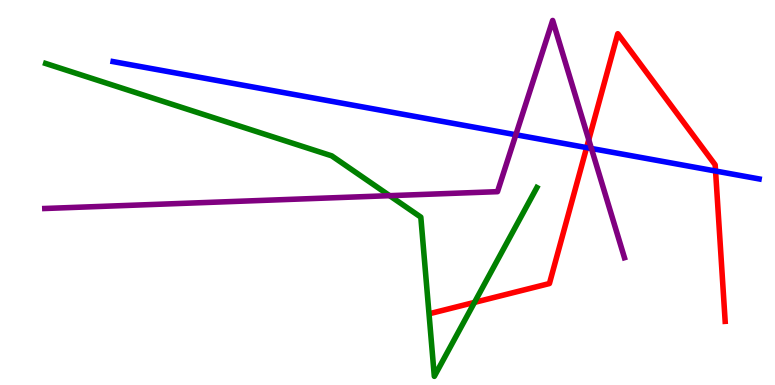[{'lines': ['blue', 'red'], 'intersections': [{'x': 7.57, 'y': 6.17}, {'x': 9.23, 'y': 5.56}]}, {'lines': ['green', 'red'], 'intersections': [{'x': 6.12, 'y': 2.15}]}, {'lines': ['purple', 'red'], 'intersections': [{'x': 7.6, 'y': 6.37}]}, {'lines': ['blue', 'green'], 'intersections': []}, {'lines': ['blue', 'purple'], 'intersections': [{'x': 6.66, 'y': 6.5}, {'x': 7.63, 'y': 6.14}]}, {'lines': ['green', 'purple'], 'intersections': [{'x': 5.03, 'y': 4.92}]}]